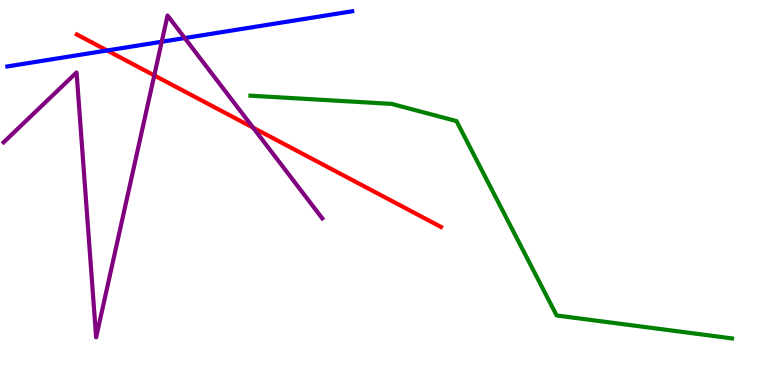[{'lines': ['blue', 'red'], 'intersections': [{'x': 1.38, 'y': 8.69}]}, {'lines': ['green', 'red'], 'intersections': []}, {'lines': ['purple', 'red'], 'intersections': [{'x': 1.99, 'y': 8.04}, {'x': 3.27, 'y': 6.69}]}, {'lines': ['blue', 'green'], 'intersections': []}, {'lines': ['blue', 'purple'], 'intersections': [{'x': 2.09, 'y': 8.92}, {'x': 2.38, 'y': 9.01}]}, {'lines': ['green', 'purple'], 'intersections': []}]